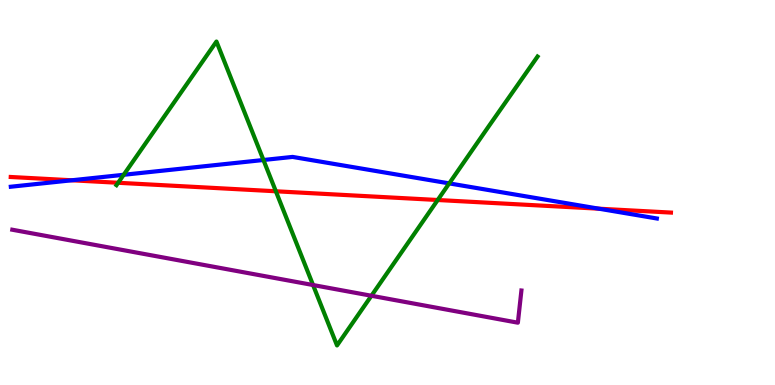[{'lines': ['blue', 'red'], 'intersections': [{'x': 0.926, 'y': 5.32}, {'x': 7.73, 'y': 4.58}]}, {'lines': ['green', 'red'], 'intersections': [{'x': 1.52, 'y': 5.25}, {'x': 3.56, 'y': 5.03}, {'x': 5.65, 'y': 4.81}]}, {'lines': ['purple', 'red'], 'intersections': []}, {'lines': ['blue', 'green'], 'intersections': [{'x': 1.6, 'y': 5.46}, {'x': 3.4, 'y': 5.84}, {'x': 5.8, 'y': 5.24}]}, {'lines': ['blue', 'purple'], 'intersections': []}, {'lines': ['green', 'purple'], 'intersections': [{'x': 4.04, 'y': 2.6}, {'x': 4.79, 'y': 2.32}]}]